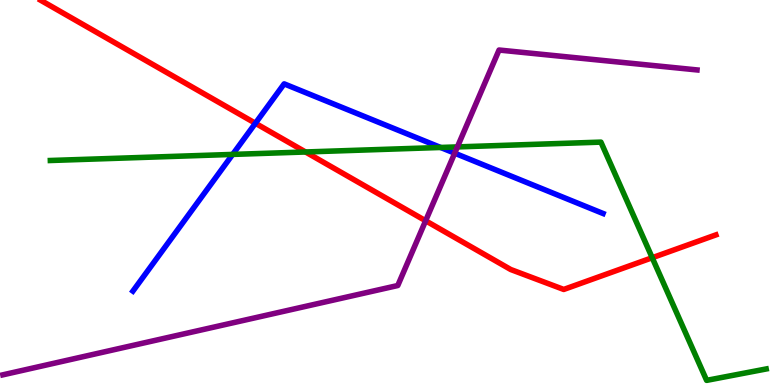[{'lines': ['blue', 'red'], 'intersections': [{'x': 3.3, 'y': 6.8}]}, {'lines': ['green', 'red'], 'intersections': [{'x': 3.94, 'y': 6.05}, {'x': 8.42, 'y': 3.31}]}, {'lines': ['purple', 'red'], 'intersections': [{'x': 5.49, 'y': 4.27}]}, {'lines': ['blue', 'green'], 'intersections': [{'x': 3.0, 'y': 5.99}, {'x': 5.69, 'y': 6.17}]}, {'lines': ['blue', 'purple'], 'intersections': [{'x': 5.87, 'y': 6.02}]}, {'lines': ['green', 'purple'], 'intersections': [{'x': 5.9, 'y': 6.18}]}]